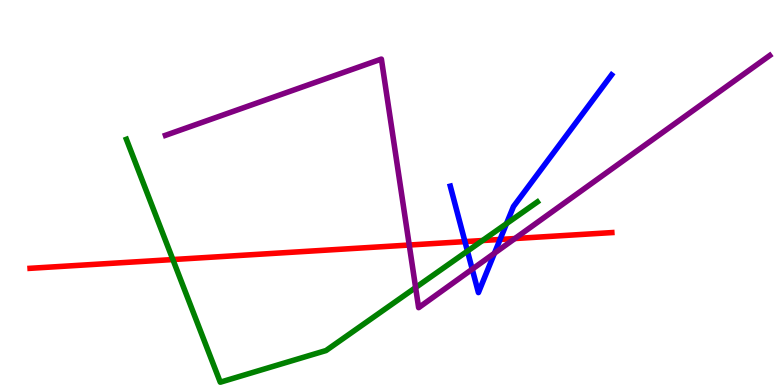[{'lines': ['blue', 'red'], 'intersections': [{'x': 6.0, 'y': 3.72}, {'x': 6.45, 'y': 3.78}]}, {'lines': ['green', 'red'], 'intersections': [{'x': 2.23, 'y': 3.26}, {'x': 6.23, 'y': 3.75}]}, {'lines': ['purple', 'red'], 'intersections': [{'x': 5.28, 'y': 3.64}, {'x': 6.64, 'y': 3.8}]}, {'lines': ['blue', 'green'], 'intersections': [{'x': 6.03, 'y': 3.48}, {'x': 6.54, 'y': 4.19}]}, {'lines': ['blue', 'purple'], 'intersections': [{'x': 6.09, 'y': 3.01}, {'x': 6.38, 'y': 3.42}]}, {'lines': ['green', 'purple'], 'intersections': [{'x': 5.36, 'y': 2.53}]}]